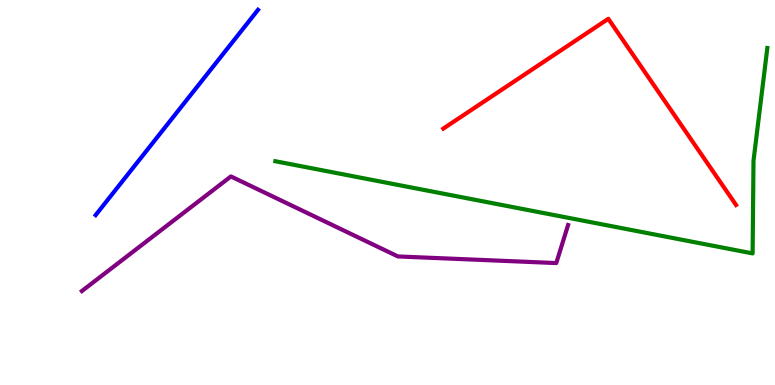[{'lines': ['blue', 'red'], 'intersections': []}, {'lines': ['green', 'red'], 'intersections': []}, {'lines': ['purple', 'red'], 'intersections': []}, {'lines': ['blue', 'green'], 'intersections': []}, {'lines': ['blue', 'purple'], 'intersections': []}, {'lines': ['green', 'purple'], 'intersections': []}]